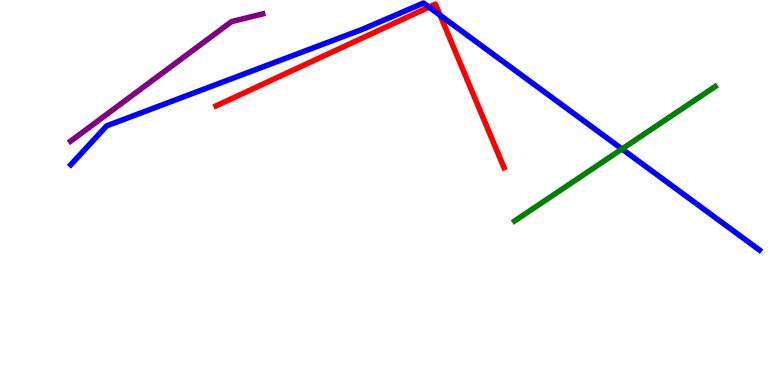[{'lines': ['blue', 'red'], 'intersections': [{'x': 5.54, 'y': 9.82}, {'x': 5.68, 'y': 9.6}]}, {'lines': ['green', 'red'], 'intersections': []}, {'lines': ['purple', 'red'], 'intersections': []}, {'lines': ['blue', 'green'], 'intersections': [{'x': 8.03, 'y': 6.13}]}, {'lines': ['blue', 'purple'], 'intersections': []}, {'lines': ['green', 'purple'], 'intersections': []}]